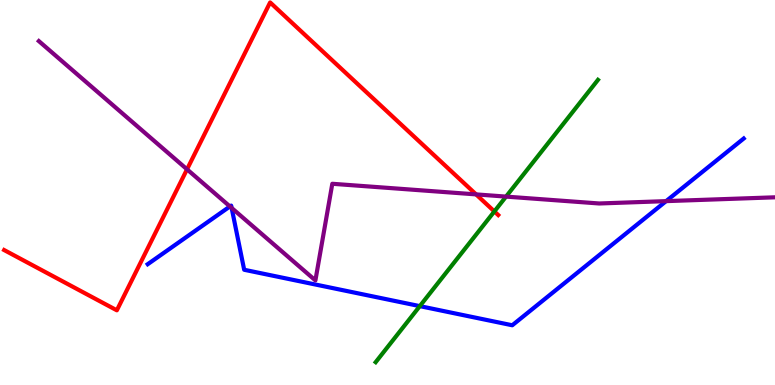[{'lines': ['blue', 'red'], 'intersections': []}, {'lines': ['green', 'red'], 'intersections': [{'x': 6.38, 'y': 4.51}]}, {'lines': ['purple', 'red'], 'intersections': [{'x': 2.41, 'y': 5.6}, {'x': 6.14, 'y': 4.95}]}, {'lines': ['blue', 'green'], 'intersections': [{'x': 5.42, 'y': 2.05}]}, {'lines': ['blue', 'purple'], 'intersections': [{'x': 2.97, 'y': 4.64}, {'x': 2.99, 'y': 4.6}, {'x': 8.6, 'y': 4.78}]}, {'lines': ['green', 'purple'], 'intersections': [{'x': 6.53, 'y': 4.89}]}]